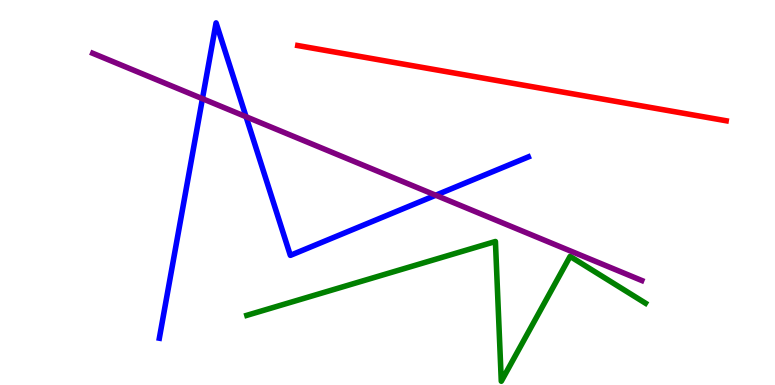[{'lines': ['blue', 'red'], 'intersections': []}, {'lines': ['green', 'red'], 'intersections': []}, {'lines': ['purple', 'red'], 'intersections': []}, {'lines': ['blue', 'green'], 'intersections': []}, {'lines': ['blue', 'purple'], 'intersections': [{'x': 2.61, 'y': 7.44}, {'x': 3.17, 'y': 6.97}, {'x': 5.62, 'y': 4.93}]}, {'lines': ['green', 'purple'], 'intersections': []}]